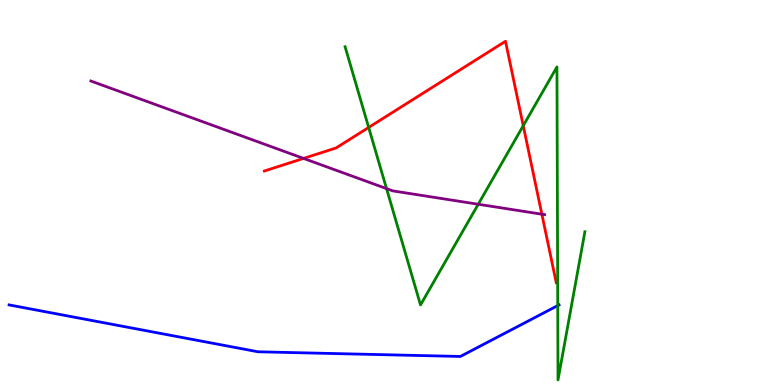[{'lines': ['blue', 'red'], 'intersections': []}, {'lines': ['green', 'red'], 'intersections': [{'x': 4.76, 'y': 6.69}, {'x': 6.75, 'y': 6.73}]}, {'lines': ['purple', 'red'], 'intersections': [{'x': 3.92, 'y': 5.89}, {'x': 6.99, 'y': 4.44}]}, {'lines': ['blue', 'green'], 'intersections': [{'x': 7.2, 'y': 2.06}]}, {'lines': ['blue', 'purple'], 'intersections': []}, {'lines': ['green', 'purple'], 'intersections': [{'x': 4.99, 'y': 5.1}, {'x': 6.17, 'y': 4.69}]}]